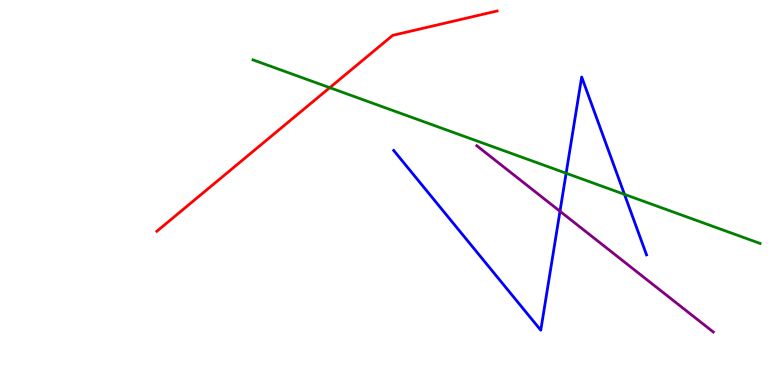[{'lines': ['blue', 'red'], 'intersections': []}, {'lines': ['green', 'red'], 'intersections': [{'x': 4.25, 'y': 7.72}]}, {'lines': ['purple', 'red'], 'intersections': []}, {'lines': ['blue', 'green'], 'intersections': [{'x': 7.3, 'y': 5.5}, {'x': 8.06, 'y': 4.95}]}, {'lines': ['blue', 'purple'], 'intersections': [{'x': 7.23, 'y': 4.51}]}, {'lines': ['green', 'purple'], 'intersections': []}]